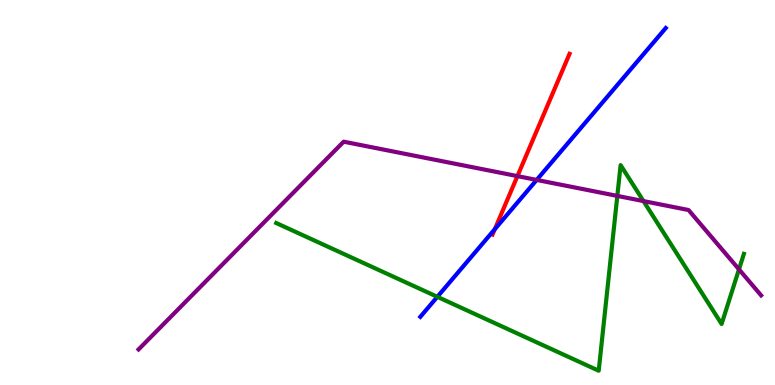[{'lines': ['blue', 'red'], 'intersections': [{'x': 6.38, 'y': 4.05}]}, {'lines': ['green', 'red'], 'intersections': []}, {'lines': ['purple', 'red'], 'intersections': [{'x': 6.68, 'y': 5.43}]}, {'lines': ['blue', 'green'], 'intersections': [{'x': 5.64, 'y': 2.29}]}, {'lines': ['blue', 'purple'], 'intersections': [{'x': 6.92, 'y': 5.33}]}, {'lines': ['green', 'purple'], 'intersections': [{'x': 7.97, 'y': 4.91}, {'x': 8.3, 'y': 4.78}, {'x': 9.54, 'y': 3.0}]}]